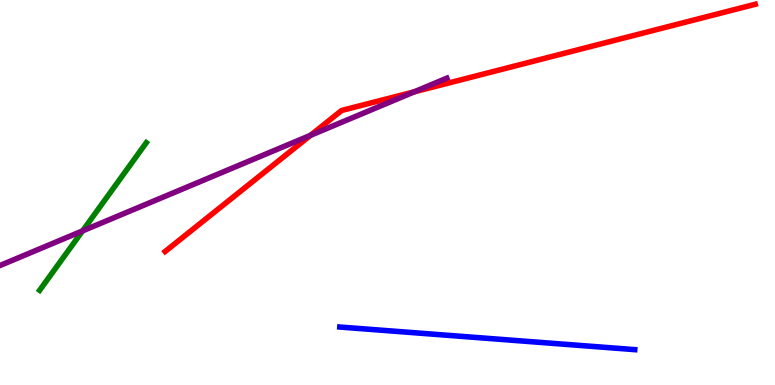[{'lines': ['blue', 'red'], 'intersections': []}, {'lines': ['green', 'red'], 'intersections': []}, {'lines': ['purple', 'red'], 'intersections': [{'x': 4.01, 'y': 6.48}, {'x': 5.35, 'y': 7.62}]}, {'lines': ['blue', 'green'], 'intersections': []}, {'lines': ['blue', 'purple'], 'intersections': []}, {'lines': ['green', 'purple'], 'intersections': [{'x': 1.07, 'y': 4.0}]}]